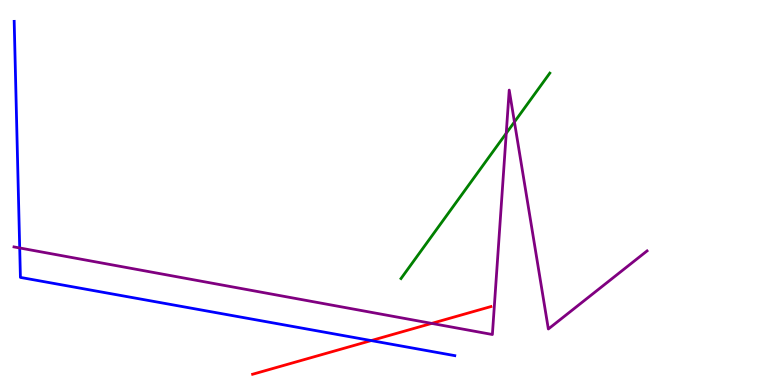[{'lines': ['blue', 'red'], 'intersections': [{'x': 4.79, 'y': 1.15}]}, {'lines': ['green', 'red'], 'intersections': []}, {'lines': ['purple', 'red'], 'intersections': [{'x': 5.57, 'y': 1.6}]}, {'lines': ['blue', 'green'], 'intersections': []}, {'lines': ['blue', 'purple'], 'intersections': [{'x': 0.254, 'y': 3.56}]}, {'lines': ['green', 'purple'], 'intersections': [{'x': 6.53, 'y': 6.54}, {'x': 6.64, 'y': 6.83}]}]